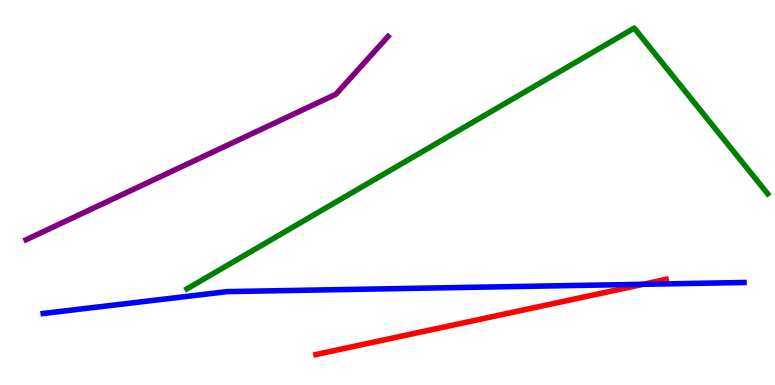[{'lines': ['blue', 'red'], 'intersections': [{'x': 8.3, 'y': 2.62}]}, {'lines': ['green', 'red'], 'intersections': []}, {'lines': ['purple', 'red'], 'intersections': []}, {'lines': ['blue', 'green'], 'intersections': []}, {'lines': ['blue', 'purple'], 'intersections': []}, {'lines': ['green', 'purple'], 'intersections': []}]